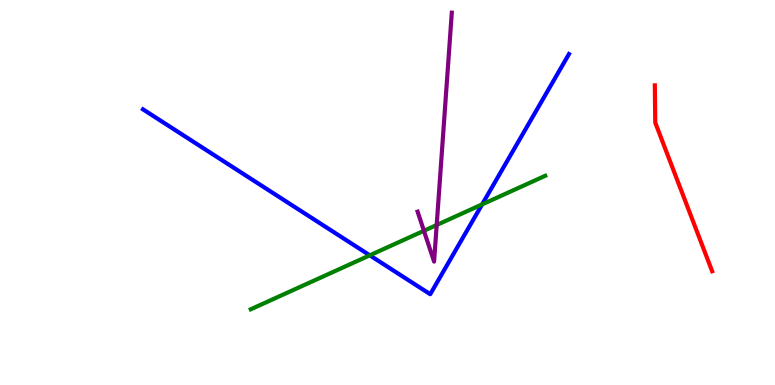[{'lines': ['blue', 'red'], 'intersections': []}, {'lines': ['green', 'red'], 'intersections': []}, {'lines': ['purple', 'red'], 'intersections': []}, {'lines': ['blue', 'green'], 'intersections': [{'x': 4.77, 'y': 3.37}, {'x': 6.22, 'y': 4.69}]}, {'lines': ['blue', 'purple'], 'intersections': []}, {'lines': ['green', 'purple'], 'intersections': [{'x': 5.47, 'y': 4.01}, {'x': 5.63, 'y': 4.16}]}]